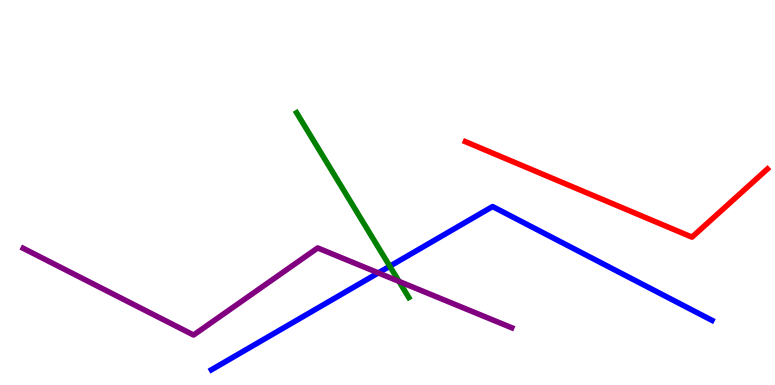[{'lines': ['blue', 'red'], 'intersections': []}, {'lines': ['green', 'red'], 'intersections': []}, {'lines': ['purple', 'red'], 'intersections': []}, {'lines': ['blue', 'green'], 'intersections': [{'x': 5.03, 'y': 3.09}]}, {'lines': ['blue', 'purple'], 'intersections': [{'x': 4.88, 'y': 2.91}]}, {'lines': ['green', 'purple'], 'intersections': [{'x': 5.15, 'y': 2.69}]}]